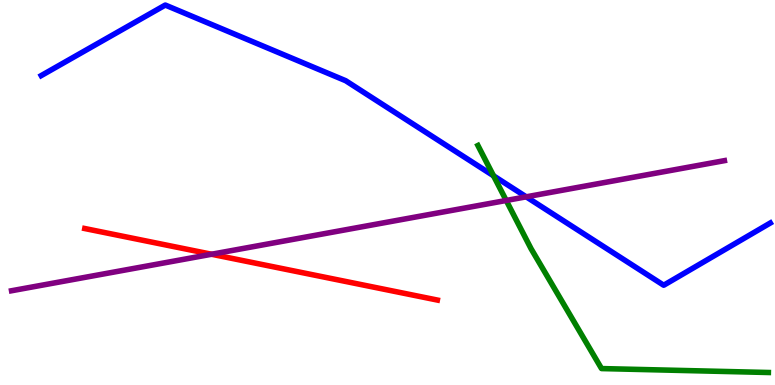[{'lines': ['blue', 'red'], 'intersections': []}, {'lines': ['green', 'red'], 'intersections': []}, {'lines': ['purple', 'red'], 'intersections': [{'x': 2.73, 'y': 3.4}]}, {'lines': ['blue', 'green'], 'intersections': [{'x': 6.37, 'y': 5.43}]}, {'lines': ['blue', 'purple'], 'intersections': [{'x': 6.79, 'y': 4.89}]}, {'lines': ['green', 'purple'], 'intersections': [{'x': 6.53, 'y': 4.79}]}]